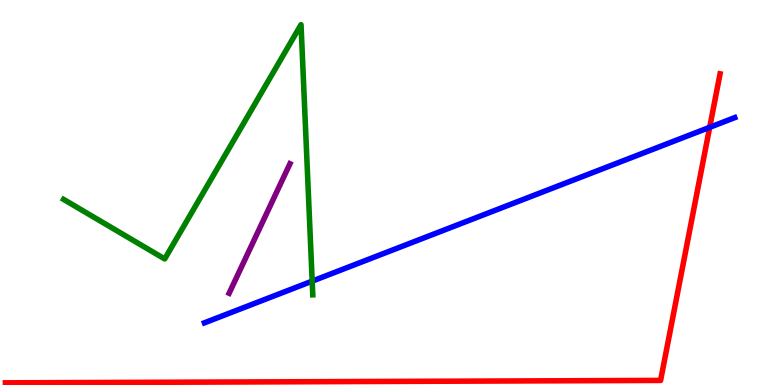[{'lines': ['blue', 'red'], 'intersections': [{'x': 9.16, 'y': 6.69}]}, {'lines': ['green', 'red'], 'intersections': []}, {'lines': ['purple', 'red'], 'intersections': []}, {'lines': ['blue', 'green'], 'intersections': [{'x': 4.03, 'y': 2.7}]}, {'lines': ['blue', 'purple'], 'intersections': []}, {'lines': ['green', 'purple'], 'intersections': []}]